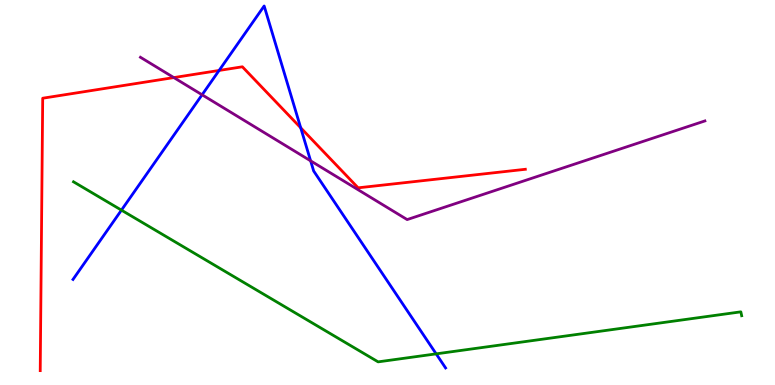[{'lines': ['blue', 'red'], 'intersections': [{'x': 2.83, 'y': 8.17}, {'x': 3.88, 'y': 6.68}]}, {'lines': ['green', 'red'], 'intersections': []}, {'lines': ['purple', 'red'], 'intersections': [{'x': 2.24, 'y': 7.98}]}, {'lines': ['blue', 'green'], 'intersections': [{'x': 1.57, 'y': 4.54}, {'x': 5.63, 'y': 0.809}]}, {'lines': ['blue', 'purple'], 'intersections': [{'x': 2.61, 'y': 7.54}, {'x': 4.01, 'y': 5.82}]}, {'lines': ['green', 'purple'], 'intersections': []}]